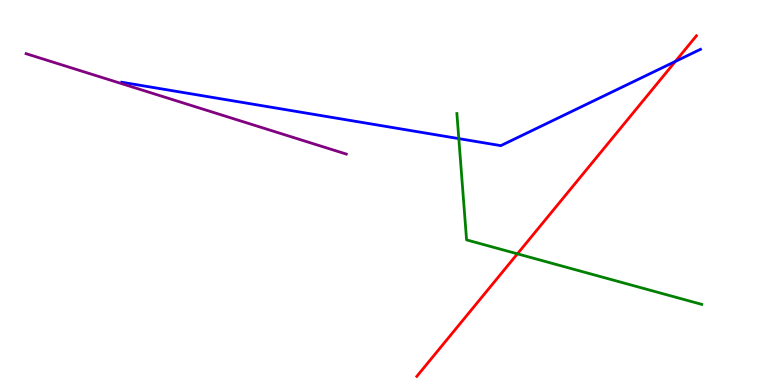[{'lines': ['blue', 'red'], 'intersections': [{'x': 8.71, 'y': 8.4}]}, {'lines': ['green', 'red'], 'intersections': [{'x': 6.68, 'y': 3.41}]}, {'lines': ['purple', 'red'], 'intersections': []}, {'lines': ['blue', 'green'], 'intersections': [{'x': 5.92, 'y': 6.4}]}, {'lines': ['blue', 'purple'], 'intersections': []}, {'lines': ['green', 'purple'], 'intersections': []}]